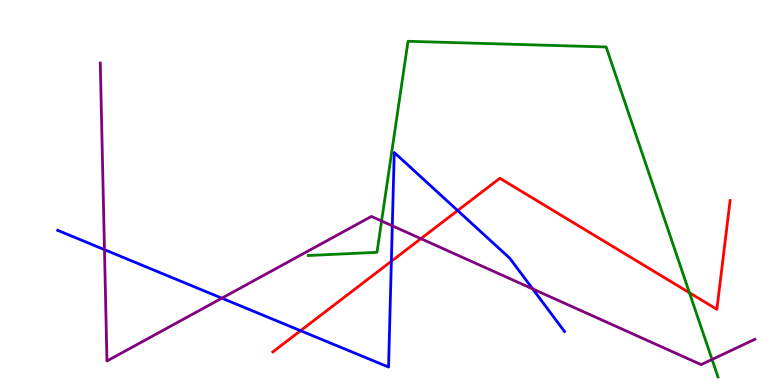[{'lines': ['blue', 'red'], 'intersections': [{'x': 3.88, 'y': 1.41}, {'x': 5.05, 'y': 3.21}, {'x': 5.91, 'y': 4.53}]}, {'lines': ['green', 'red'], 'intersections': [{'x': 8.9, 'y': 2.4}]}, {'lines': ['purple', 'red'], 'intersections': [{'x': 5.43, 'y': 3.8}]}, {'lines': ['blue', 'green'], 'intersections': []}, {'lines': ['blue', 'purple'], 'intersections': [{'x': 1.35, 'y': 3.52}, {'x': 2.86, 'y': 2.26}, {'x': 5.06, 'y': 4.13}, {'x': 6.87, 'y': 2.5}]}, {'lines': ['green', 'purple'], 'intersections': [{'x': 4.92, 'y': 4.26}, {'x': 9.19, 'y': 0.663}]}]